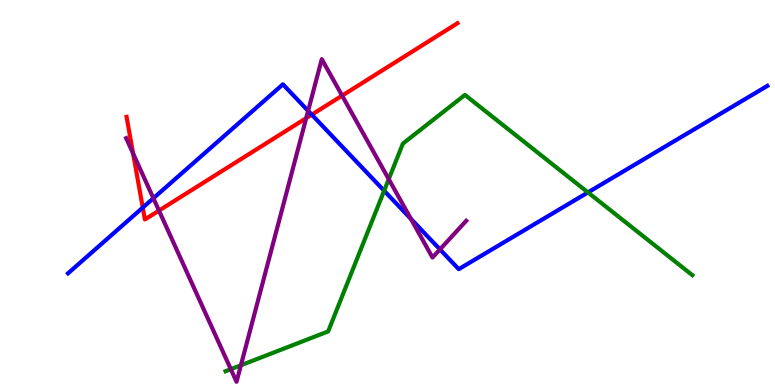[{'lines': ['blue', 'red'], 'intersections': [{'x': 1.84, 'y': 4.61}, {'x': 4.02, 'y': 7.02}]}, {'lines': ['green', 'red'], 'intersections': []}, {'lines': ['purple', 'red'], 'intersections': [{'x': 1.72, 'y': 6.01}, {'x': 2.05, 'y': 4.53}, {'x': 3.95, 'y': 6.93}, {'x': 4.41, 'y': 7.52}]}, {'lines': ['blue', 'green'], 'intersections': [{'x': 4.96, 'y': 5.05}, {'x': 7.59, 'y': 5.0}]}, {'lines': ['blue', 'purple'], 'intersections': [{'x': 1.98, 'y': 4.85}, {'x': 3.98, 'y': 7.12}, {'x': 5.3, 'y': 4.31}, {'x': 5.68, 'y': 3.52}]}, {'lines': ['green', 'purple'], 'intersections': [{'x': 2.98, 'y': 0.411}, {'x': 3.11, 'y': 0.512}, {'x': 5.02, 'y': 5.35}]}]